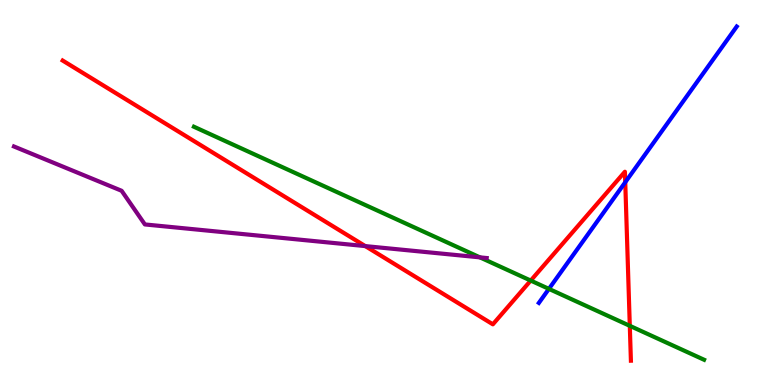[{'lines': ['blue', 'red'], 'intersections': [{'x': 8.07, 'y': 5.27}]}, {'lines': ['green', 'red'], 'intersections': [{'x': 6.85, 'y': 2.71}, {'x': 8.13, 'y': 1.54}]}, {'lines': ['purple', 'red'], 'intersections': [{'x': 4.71, 'y': 3.61}]}, {'lines': ['blue', 'green'], 'intersections': [{'x': 7.08, 'y': 2.5}]}, {'lines': ['blue', 'purple'], 'intersections': []}, {'lines': ['green', 'purple'], 'intersections': [{'x': 6.19, 'y': 3.32}]}]